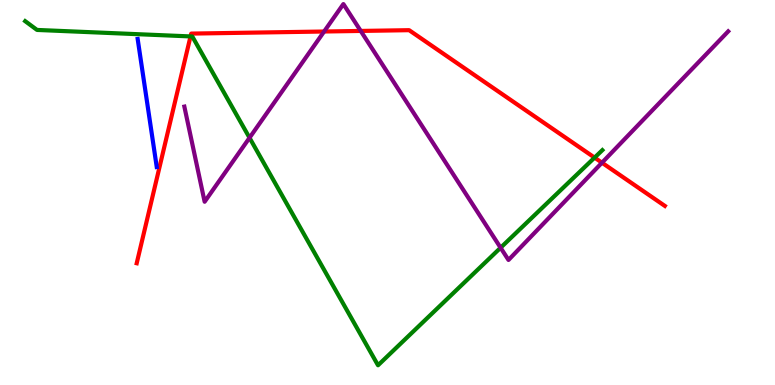[{'lines': ['blue', 'red'], 'intersections': []}, {'lines': ['green', 'red'], 'intersections': [{'x': 2.46, 'y': 9.05}, {'x': 7.67, 'y': 5.91}]}, {'lines': ['purple', 'red'], 'intersections': [{'x': 4.18, 'y': 9.18}, {'x': 4.65, 'y': 9.2}, {'x': 7.77, 'y': 5.77}]}, {'lines': ['blue', 'green'], 'intersections': []}, {'lines': ['blue', 'purple'], 'intersections': []}, {'lines': ['green', 'purple'], 'intersections': [{'x': 3.22, 'y': 6.42}, {'x': 6.46, 'y': 3.57}]}]